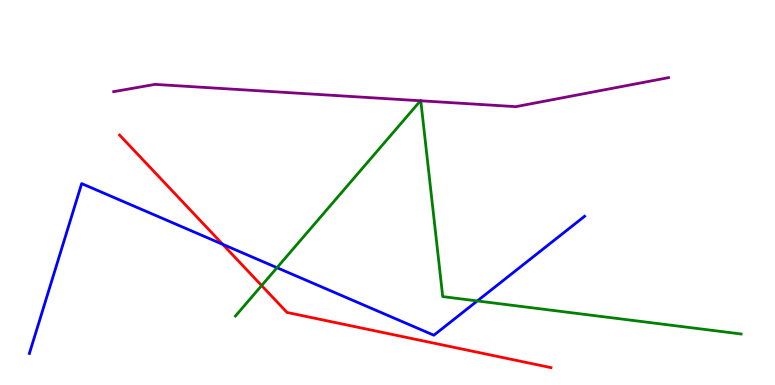[{'lines': ['blue', 'red'], 'intersections': [{'x': 2.87, 'y': 3.65}]}, {'lines': ['green', 'red'], 'intersections': [{'x': 3.38, 'y': 2.58}]}, {'lines': ['purple', 'red'], 'intersections': []}, {'lines': ['blue', 'green'], 'intersections': [{'x': 3.57, 'y': 3.05}, {'x': 6.16, 'y': 2.18}]}, {'lines': ['blue', 'purple'], 'intersections': []}, {'lines': ['green', 'purple'], 'intersections': [{'x': 5.43, 'y': 7.38}, {'x': 5.43, 'y': 7.38}]}]